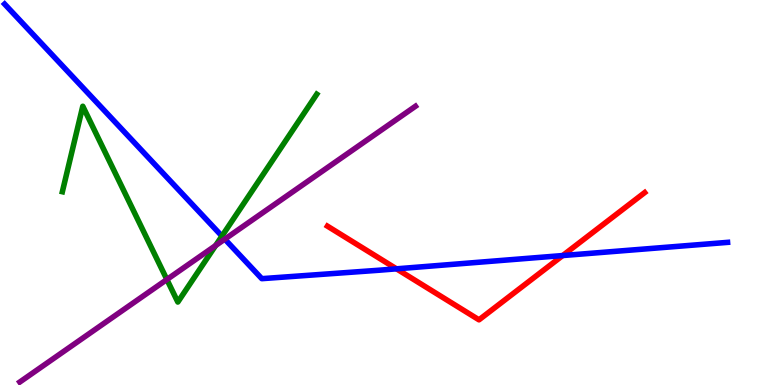[{'lines': ['blue', 'red'], 'intersections': [{'x': 5.12, 'y': 3.02}, {'x': 7.26, 'y': 3.36}]}, {'lines': ['green', 'red'], 'intersections': []}, {'lines': ['purple', 'red'], 'intersections': []}, {'lines': ['blue', 'green'], 'intersections': [{'x': 2.86, 'y': 3.87}]}, {'lines': ['blue', 'purple'], 'intersections': [{'x': 2.9, 'y': 3.79}]}, {'lines': ['green', 'purple'], 'intersections': [{'x': 2.15, 'y': 2.74}, {'x': 2.78, 'y': 3.62}]}]